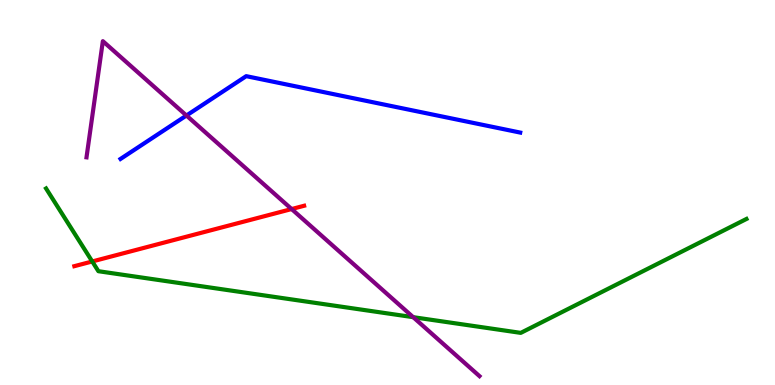[{'lines': ['blue', 'red'], 'intersections': []}, {'lines': ['green', 'red'], 'intersections': [{'x': 1.19, 'y': 3.21}]}, {'lines': ['purple', 'red'], 'intersections': [{'x': 3.76, 'y': 4.57}]}, {'lines': ['blue', 'green'], 'intersections': []}, {'lines': ['blue', 'purple'], 'intersections': [{'x': 2.41, 'y': 7.0}]}, {'lines': ['green', 'purple'], 'intersections': [{'x': 5.33, 'y': 1.76}]}]